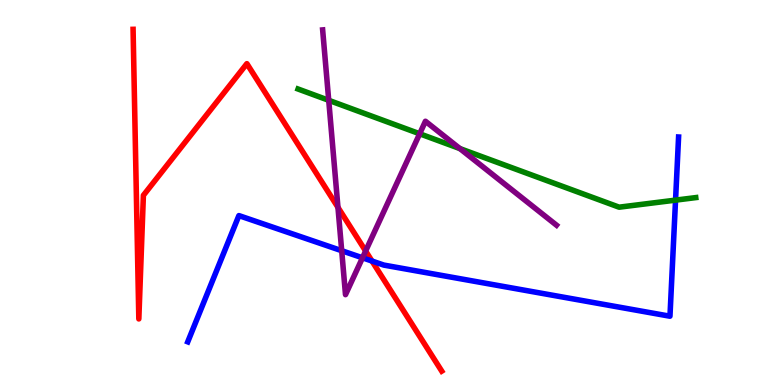[{'lines': ['blue', 'red'], 'intersections': [{'x': 4.8, 'y': 3.22}]}, {'lines': ['green', 'red'], 'intersections': []}, {'lines': ['purple', 'red'], 'intersections': [{'x': 4.36, 'y': 4.61}, {'x': 4.72, 'y': 3.48}]}, {'lines': ['blue', 'green'], 'intersections': [{'x': 8.72, 'y': 4.8}]}, {'lines': ['blue', 'purple'], 'intersections': [{'x': 4.41, 'y': 3.49}, {'x': 4.68, 'y': 3.3}]}, {'lines': ['green', 'purple'], 'intersections': [{'x': 4.24, 'y': 7.39}, {'x': 5.42, 'y': 6.53}, {'x': 5.93, 'y': 6.14}]}]